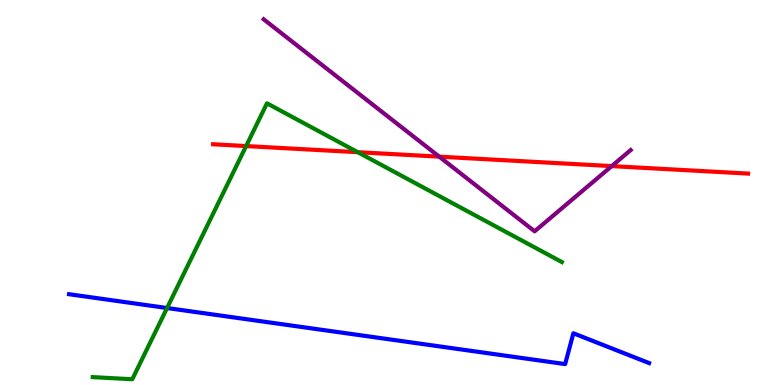[{'lines': ['blue', 'red'], 'intersections': []}, {'lines': ['green', 'red'], 'intersections': [{'x': 3.18, 'y': 6.21}, {'x': 4.62, 'y': 6.05}]}, {'lines': ['purple', 'red'], 'intersections': [{'x': 5.67, 'y': 5.93}, {'x': 7.89, 'y': 5.69}]}, {'lines': ['blue', 'green'], 'intersections': [{'x': 2.16, 'y': 2.0}]}, {'lines': ['blue', 'purple'], 'intersections': []}, {'lines': ['green', 'purple'], 'intersections': []}]